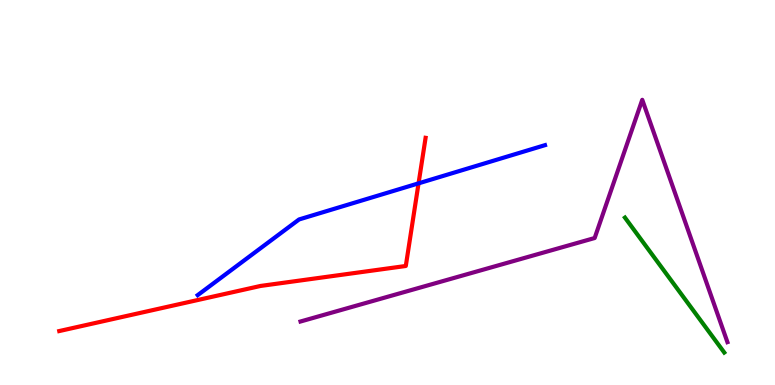[{'lines': ['blue', 'red'], 'intersections': [{'x': 5.4, 'y': 5.24}]}, {'lines': ['green', 'red'], 'intersections': []}, {'lines': ['purple', 'red'], 'intersections': []}, {'lines': ['blue', 'green'], 'intersections': []}, {'lines': ['blue', 'purple'], 'intersections': []}, {'lines': ['green', 'purple'], 'intersections': []}]